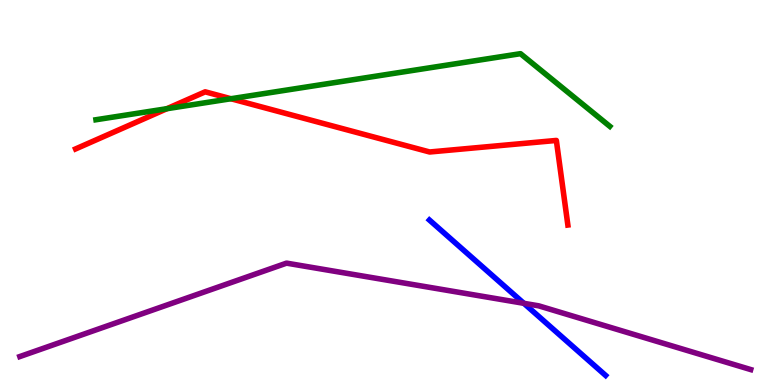[{'lines': ['blue', 'red'], 'intersections': []}, {'lines': ['green', 'red'], 'intersections': [{'x': 2.15, 'y': 7.18}, {'x': 2.98, 'y': 7.44}]}, {'lines': ['purple', 'red'], 'intersections': []}, {'lines': ['blue', 'green'], 'intersections': []}, {'lines': ['blue', 'purple'], 'intersections': [{'x': 6.76, 'y': 2.12}]}, {'lines': ['green', 'purple'], 'intersections': []}]